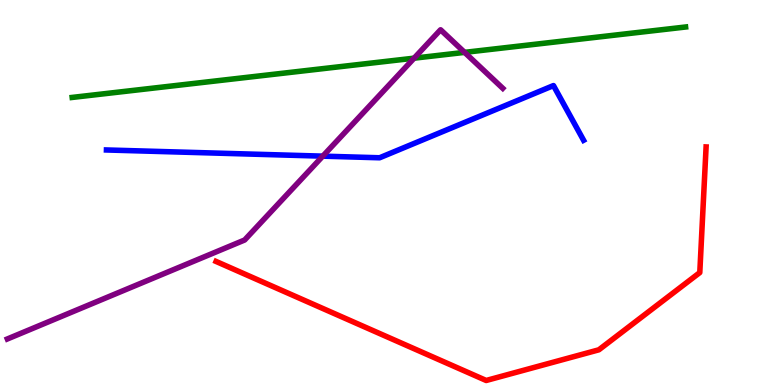[{'lines': ['blue', 'red'], 'intersections': []}, {'lines': ['green', 'red'], 'intersections': []}, {'lines': ['purple', 'red'], 'intersections': []}, {'lines': ['blue', 'green'], 'intersections': []}, {'lines': ['blue', 'purple'], 'intersections': [{'x': 4.16, 'y': 5.94}]}, {'lines': ['green', 'purple'], 'intersections': [{'x': 5.34, 'y': 8.49}, {'x': 5.99, 'y': 8.64}]}]